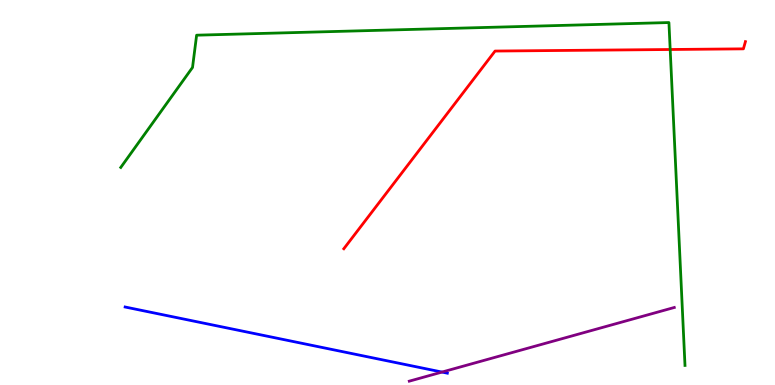[{'lines': ['blue', 'red'], 'intersections': []}, {'lines': ['green', 'red'], 'intersections': [{'x': 8.65, 'y': 8.71}]}, {'lines': ['purple', 'red'], 'intersections': []}, {'lines': ['blue', 'green'], 'intersections': []}, {'lines': ['blue', 'purple'], 'intersections': [{'x': 5.7, 'y': 0.336}]}, {'lines': ['green', 'purple'], 'intersections': []}]